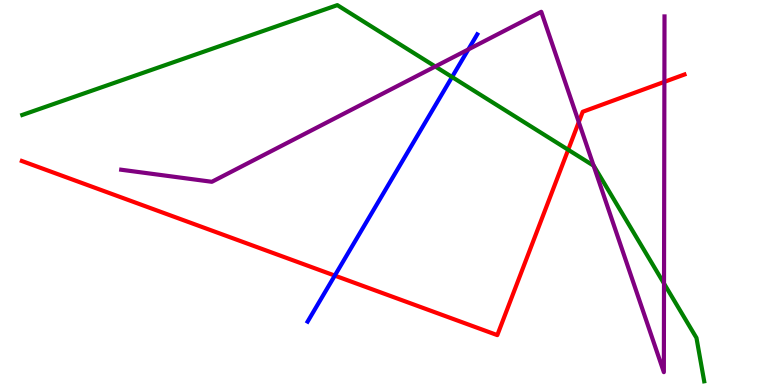[{'lines': ['blue', 'red'], 'intersections': [{'x': 4.32, 'y': 2.84}]}, {'lines': ['green', 'red'], 'intersections': [{'x': 7.33, 'y': 6.11}]}, {'lines': ['purple', 'red'], 'intersections': [{'x': 7.47, 'y': 6.83}, {'x': 8.57, 'y': 7.87}]}, {'lines': ['blue', 'green'], 'intersections': [{'x': 5.83, 'y': 8.0}]}, {'lines': ['blue', 'purple'], 'intersections': [{'x': 6.04, 'y': 8.72}]}, {'lines': ['green', 'purple'], 'intersections': [{'x': 5.62, 'y': 8.27}, {'x': 7.66, 'y': 5.7}, {'x': 8.57, 'y': 2.64}]}]